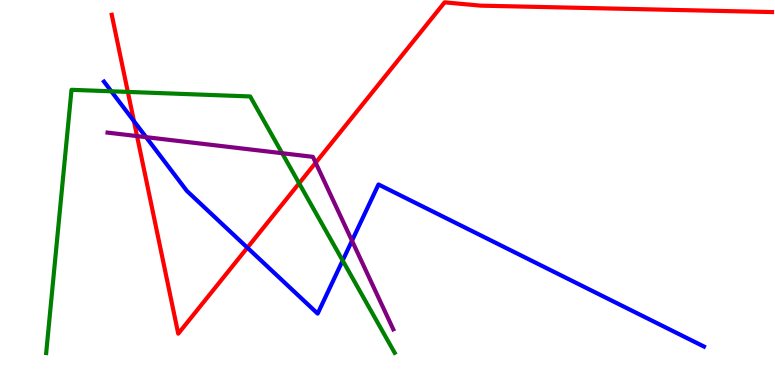[{'lines': ['blue', 'red'], 'intersections': [{'x': 1.73, 'y': 6.85}, {'x': 3.19, 'y': 3.57}]}, {'lines': ['green', 'red'], 'intersections': [{'x': 1.65, 'y': 7.61}, {'x': 3.86, 'y': 5.24}]}, {'lines': ['purple', 'red'], 'intersections': [{'x': 1.77, 'y': 6.47}, {'x': 4.07, 'y': 5.77}]}, {'lines': ['blue', 'green'], 'intersections': [{'x': 1.44, 'y': 7.63}, {'x': 4.42, 'y': 3.23}]}, {'lines': ['blue', 'purple'], 'intersections': [{'x': 1.89, 'y': 6.44}, {'x': 4.54, 'y': 3.75}]}, {'lines': ['green', 'purple'], 'intersections': [{'x': 3.64, 'y': 6.02}]}]